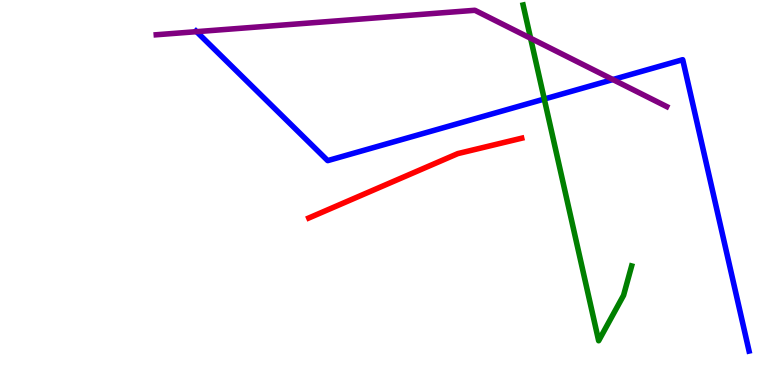[{'lines': ['blue', 'red'], 'intersections': []}, {'lines': ['green', 'red'], 'intersections': []}, {'lines': ['purple', 'red'], 'intersections': []}, {'lines': ['blue', 'green'], 'intersections': [{'x': 7.02, 'y': 7.43}]}, {'lines': ['blue', 'purple'], 'intersections': [{'x': 2.54, 'y': 9.18}, {'x': 7.91, 'y': 7.93}]}, {'lines': ['green', 'purple'], 'intersections': [{'x': 6.85, 'y': 9.01}]}]